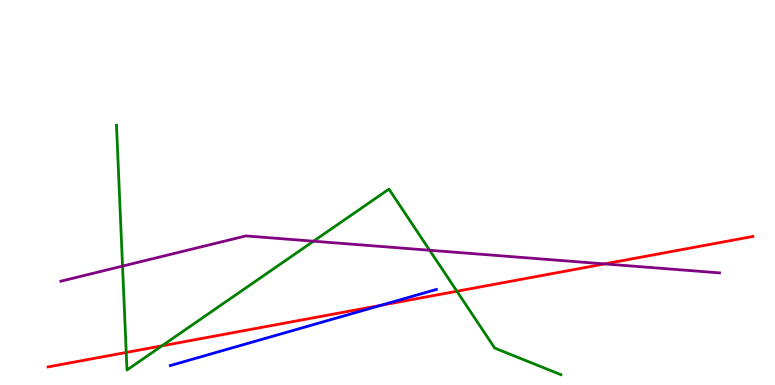[{'lines': ['blue', 'red'], 'intersections': [{'x': 4.92, 'y': 2.07}]}, {'lines': ['green', 'red'], 'intersections': [{'x': 1.63, 'y': 0.845}, {'x': 2.09, 'y': 1.02}, {'x': 5.9, 'y': 2.44}]}, {'lines': ['purple', 'red'], 'intersections': [{'x': 7.8, 'y': 3.15}]}, {'lines': ['blue', 'green'], 'intersections': []}, {'lines': ['blue', 'purple'], 'intersections': []}, {'lines': ['green', 'purple'], 'intersections': [{'x': 1.58, 'y': 3.09}, {'x': 4.05, 'y': 3.74}, {'x': 5.54, 'y': 3.5}]}]